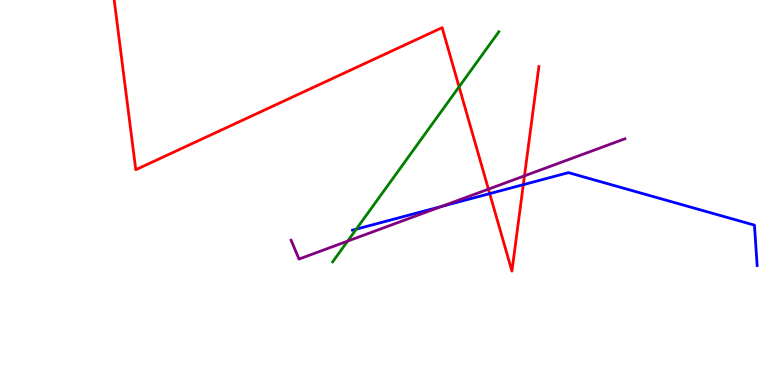[{'lines': ['blue', 'red'], 'intersections': [{'x': 6.32, 'y': 4.97}, {'x': 6.75, 'y': 5.2}]}, {'lines': ['green', 'red'], 'intersections': [{'x': 5.92, 'y': 7.75}]}, {'lines': ['purple', 'red'], 'intersections': [{'x': 6.3, 'y': 5.09}, {'x': 6.77, 'y': 5.43}]}, {'lines': ['blue', 'green'], 'intersections': [{'x': 4.6, 'y': 4.05}]}, {'lines': ['blue', 'purple'], 'intersections': [{'x': 5.7, 'y': 4.64}]}, {'lines': ['green', 'purple'], 'intersections': [{'x': 4.49, 'y': 3.74}]}]